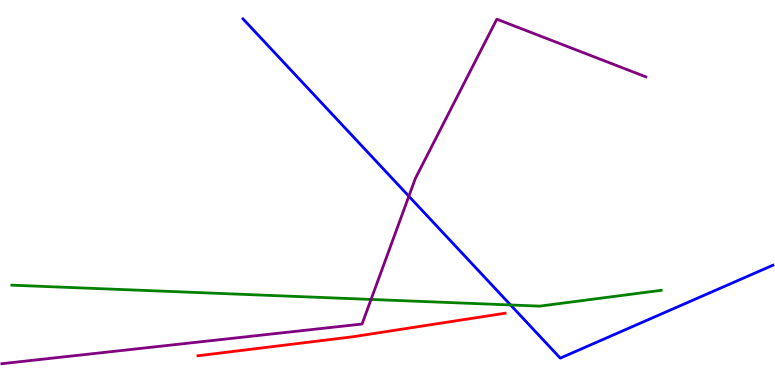[{'lines': ['blue', 'red'], 'intersections': []}, {'lines': ['green', 'red'], 'intersections': []}, {'lines': ['purple', 'red'], 'intersections': []}, {'lines': ['blue', 'green'], 'intersections': [{'x': 6.59, 'y': 2.08}]}, {'lines': ['blue', 'purple'], 'intersections': [{'x': 5.28, 'y': 4.9}]}, {'lines': ['green', 'purple'], 'intersections': [{'x': 4.79, 'y': 2.22}]}]